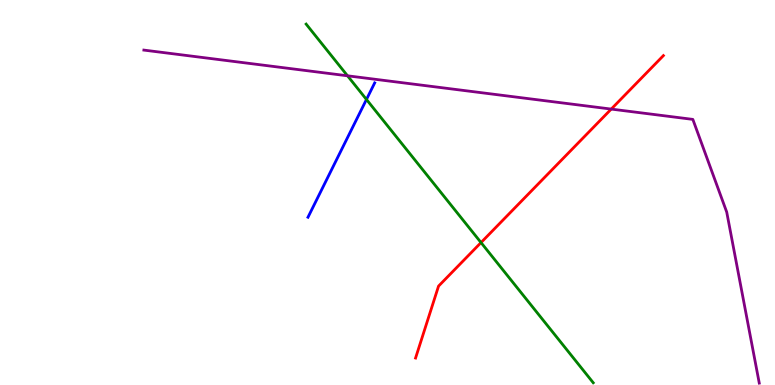[{'lines': ['blue', 'red'], 'intersections': []}, {'lines': ['green', 'red'], 'intersections': [{'x': 6.21, 'y': 3.7}]}, {'lines': ['purple', 'red'], 'intersections': [{'x': 7.89, 'y': 7.17}]}, {'lines': ['blue', 'green'], 'intersections': [{'x': 4.73, 'y': 7.42}]}, {'lines': ['blue', 'purple'], 'intersections': []}, {'lines': ['green', 'purple'], 'intersections': [{'x': 4.48, 'y': 8.03}]}]